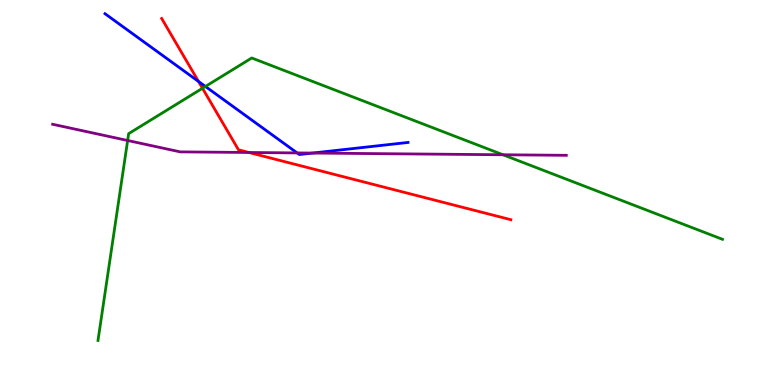[{'lines': ['blue', 'red'], 'intersections': [{'x': 2.56, 'y': 7.88}]}, {'lines': ['green', 'red'], 'intersections': [{'x': 2.61, 'y': 7.71}]}, {'lines': ['purple', 'red'], 'intersections': [{'x': 3.21, 'y': 6.04}]}, {'lines': ['blue', 'green'], 'intersections': [{'x': 2.65, 'y': 7.75}]}, {'lines': ['blue', 'purple'], 'intersections': [{'x': 3.83, 'y': 6.03}, {'x': 4.03, 'y': 6.02}]}, {'lines': ['green', 'purple'], 'intersections': [{'x': 1.65, 'y': 6.35}, {'x': 6.49, 'y': 5.98}]}]